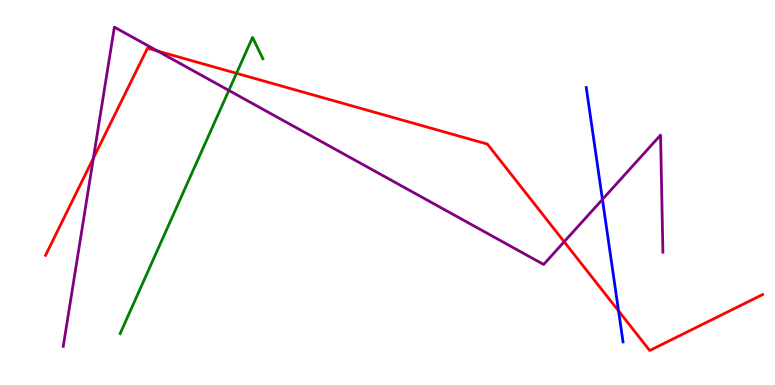[{'lines': ['blue', 'red'], 'intersections': [{'x': 7.98, 'y': 1.92}]}, {'lines': ['green', 'red'], 'intersections': [{'x': 3.05, 'y': 8.1}]}, {'lines': ['purple', 'red'], 'intersections': [{'x': 1.2, 'y': 5.89}, {'x': 2.03, 'y': 8.67}, {'x': 7.28, 'y': 3.72}]}, {'lines': ['blue', 'green'], 'intersections': []}, {'lines': ['blue', 'purple'], 'intersections': [{'x': 7.77, 'y': 4.82}]}, {'lines': ['green', 'purple'], 'intersections': [{'x': 2.95, 'y': 7.65}]}]